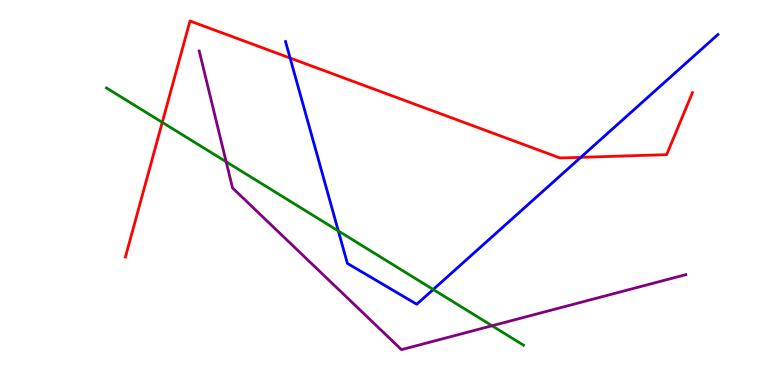[{'lines': ['blue', 'red'], 'intersections': [{'x': 3.74, 'y': 8.49}, {'x': 7.49, 'y': 5.91}]}, {'lines': ['green', 'red'], 'intersections': [{'x': 2.09, 'y': 6.82}]}, {'lines': ['purple', 'red'], 'intersections': []}, {'lines': ['blue', 'green'], 'intersections': [{'x': 4.37, 'y': 4.0}, {'x': 5.59, 'y': 2.48}]}, {'lines': ['blue', 'purple'], 'intersections': []}, {'lines': ['green', 'purple'], 'intersections': [{'x': 2.92, 'y': 5.8}, {'x': 6.35, 'y': 1.54}]}]